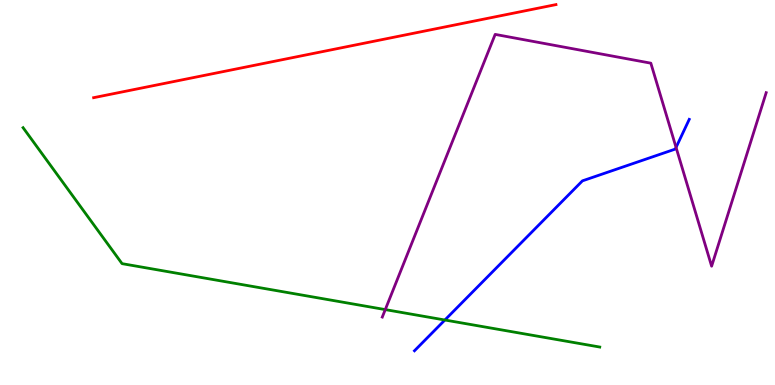[{'lines': ['blue', 'red'], 'intersections': []}, {'lines': ['green', 'red'], 'intersections': []}, {'lines': ['purple', 'red'], 'intersections': []}, {'lines': ['blue', 'green'], 'intersections': [{'x': 5.74, 'y': 1.69}]}, {'lines': ['blue', 'purple'], 'intersections': [{'x': 8.72, 'y': 6.17}]}, {'lines': ['green', 'purple'], 'intersections': [{'x': 4.97, 'y': 1.96}]}]